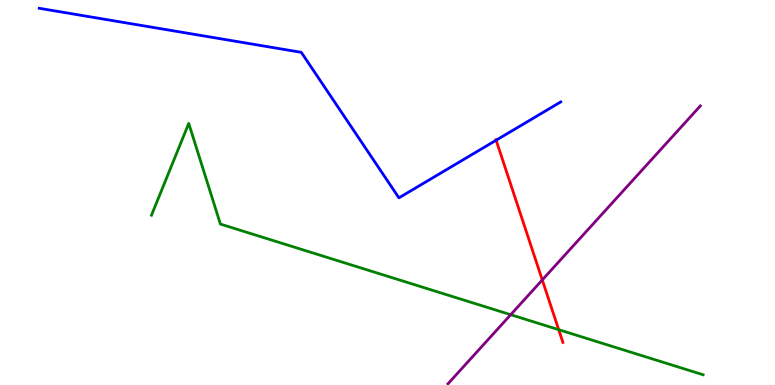[{'lines': ['blue', 'red'], 'intersections': [{'x': 6.4, 'y': 6.36}]}, {'lines': ['green', 'red'], 'intersections': [{'x': 7.21, 'y': 1.44}]}, {'lines': ['purple', 'red'], 'intersections': [{'x': 7.0, 'y': 2.73}]}, {'lines': ['blue', 'green'], 'intersections': []}, {'lines': ['blue', 'purple'], 'intersections': []}, {'lines': ['green', 'purple'], 'intersections': [{'x': 6.59, 'y': 1.83}]}]